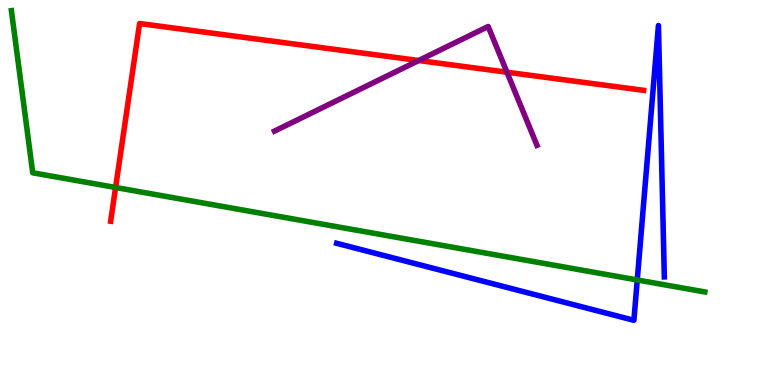[{'lines': ['blue', 'red'], 'intersections': []}, {'lines': ['green', 'red'], 'intersections': [{'x': 1.49, 'y': 5.13}]}, {'lines': ['purple', 'red'], 'intersections': [{'x': 5.4, 'y': 8.43}, {'x': 6.54, 'y': 8.12}]}, {'lines': ['blue', 'green'], 'intersections': [{'x': 8.22, 'y': 2.73}]}, {'lines': ['blue', 'purple'], 'intersections': []}, {'lines': ['green', 'purple'], 'intersections': []}]